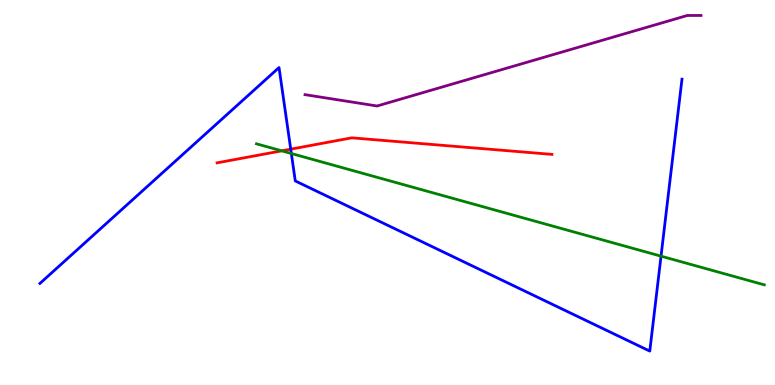[{'lines': ['blue', 'red'], 'intersections': [{'x': 3.75, 'y': 6.13}]}, {'lines': ['green', 'red'], 'intersections': [{'x': 3.64, 'y': 6.08}]}, {'lines': ['purple', 'red'], 'intersections': []}, {'lines': ['blue', 'green'], 'intersections': [{'x': 3.76, 'y': 6.01}, {'x': 8.53, 'y': 3.35}]}, {'lines': ['blue', 'purple'], 'intersections': []}, {'lines': ['green', 'purple'], 'intersections': []}]